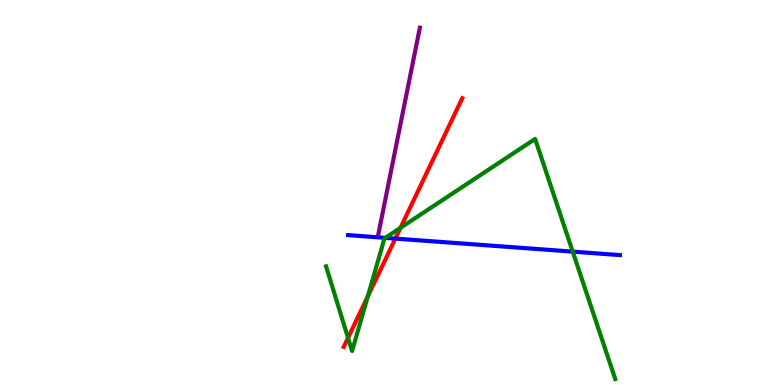[{'lines': ['blue', 'red'], 'intersections': [{'x': 5.1, 'y': 3.8}]}, {'lines': ['green', 'red'], 'intersections': [{'x': 4.49, 'y': 1.22}, {'x': 4.75, 'y': 2.3}, {'x': 5.17, 'y': 4.08}]}, {'lines': ['purple', 'red'], 'intersections': []}, {'lines': ['blue', 'green'], 'intersections': [{'x': 4.97, 'y': 3.82}, {'x': 7.39, 'y': 3.46}]}, {'lines': ['blue', 'purple'], 'intersections': []}, {'lines': ['green', 'purple'], 'intersections': []}]